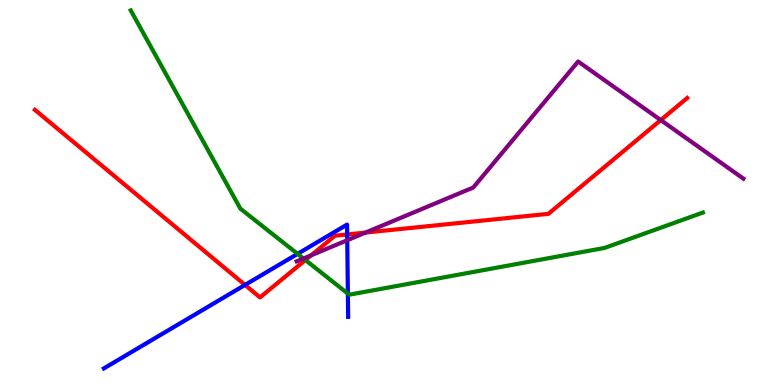[{'lines': ['blue', 'red'], 'intersections': [{'x': 3.16, 'y': 2.6}, {'x': 4.48, 'y': 3.91}]}, {'lines': ['green', 'red'], 'intersections': [{'x': 3.94, 'y': 3.25}]}, {'lines': ['purple', 'red'], 'intersections': [{'x': 4.02, 'y': 3.37}, {'x': 4.72, 'y': 3.96}, {'x': 8.53, 'y': 6.88}]}, {'lines': ['blue', 'green'], 'intersections': [{'x': 3.84, 'y': 3.41}, {'x': 4.49, 'y': 2.37}]}, {'lines': ['blue', 'purple'], 'intersections': [{'x': 4.48, 'y': 3.76}]}, {'lines': ['green', 'purple'], 'intersections': [{'x': 3.92, 'y': 3.29}]}]